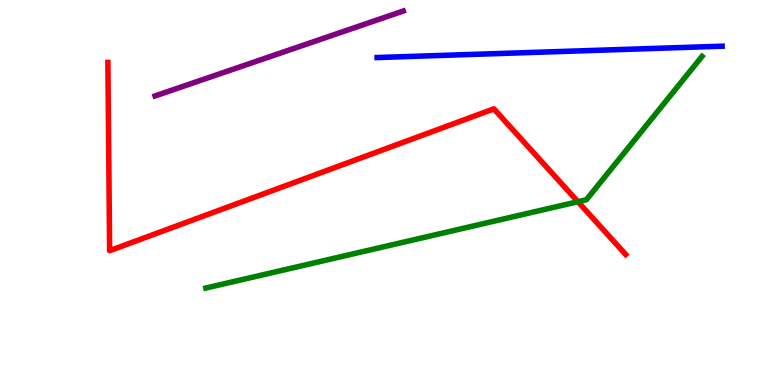[{'lines': ['blue', 'red'], 'intersections': []}, {'lines': ['green', 'red'], 'intersections': [{'x': 7.46, 'y': 4.76}]}, {'lines': ['purple', 'red'], 'intersections': []}, {'lines': ['blue', 'green'], 'intersections': []}, {'lines': ['blue', 'purple'], 'intersections': []}, {'lines': ['green', 'purple'], 'intersections': []}]